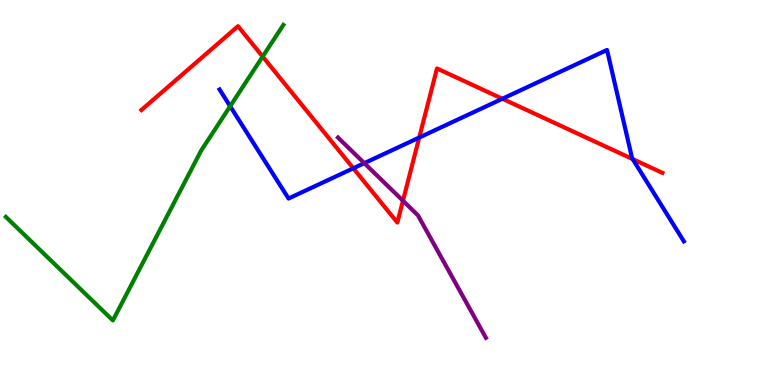[{'lines': ['blue', 'red'], 'intersections': [{'x': 4.56, 'y': 5.63}, {'x': 5.41, 'y': 6.43}, {'x': 6.48, 'y': 7.43}, {'x': 8.16, 'y': 5.87}]}, {'lines': ['green', 'red'], 'intersections': [{'x': 3.39, 'y': 8.53}]}, {'lines': ['purple', 'red'], 'intersections': [{'x': 5.2, 'y': 4.79}]}, {'lines': ['blue', 'green'], 'intersections': [{'x': 2.97, 'y': 7.24}]}, {'lines': ['blue', 'purple'], 'intersections': [{'x': 4.7, 'y': 5.76}]}, {'lines': ['green', 'purple'], 'intersections': []}]